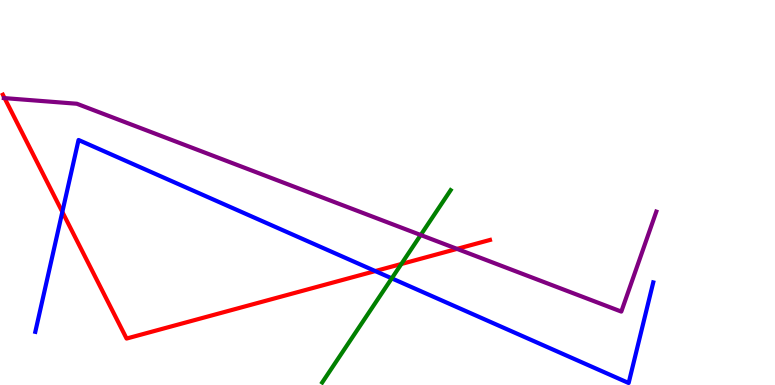[{'lines': ['blue', 'red'], 'intersections': [{'x': 0.804, 'y': 4.5}, {'x': 4.84, 'y': 2.96}]}, {'lines': ['green', 'red'], 'intersections': [{'x': 5.18, 'y': 3.14}]}, {'lines': ['purple', 'red'], 'intersections': [{'x': 0.0592, 'y': 7.45}, {'x': 5.9, 'y': 3.54}]}, {'lines': ['blue', 'green'], 'intersections': [{'x': 5.05, 'y': 2.77}]}, {'lines': ['blue', 'purple'], 'intersections': []}, {'lines': ['green', 'purple'], 'intersections': [{'x': 5.43, 'y': 3.9}]}]